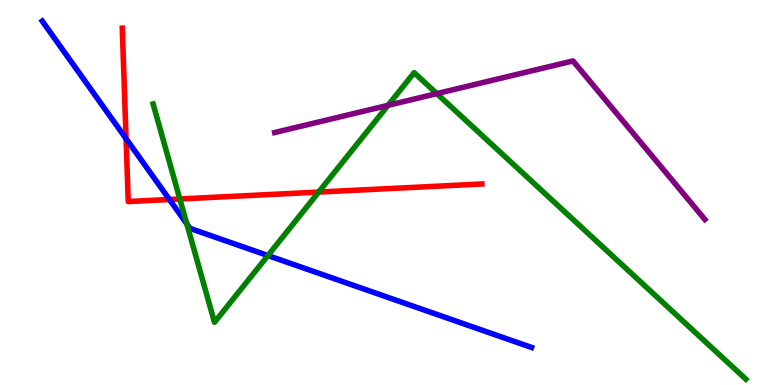[{'lines': ['blue', 'red'], 'intersections': [{'x': 1.63, 'y': 6.4}, {'x': 2.19, 'y': 4.82}]}, {'lines': ['green', 'red'], 'intersections': [{'x': 2.32, 'y': 4.83}, {'x': 4.11, 'y': 5.01}]}, {'lines': ['purple', 'red'], 'intersections': []}, {'lines': ['blue', 'green'], 'intersections': [{'x': 2.41, 'y': 4.18}, {'x': 3.46, 'y': 3.36}]}, {'lines': ['blue', 'purple'], 'intersections': []}, {'lines': ['green', 'purple'], 'intersections': [{'x': 5.01, 'y': 7.26}, {'x': 5.64, 'y': 7.57}]}]